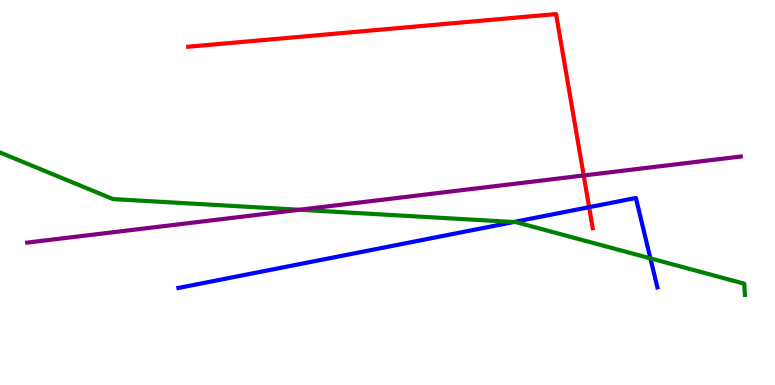[{'lines': ['blue', 'red'], 'intersections': [{'x': 7.6, 'y': 4.62}]}, {'lines': ['green', 'red'], 'intersections': []}, {'lines': ['purple', 'red'], 'intersections': [{'x': 7.53, 'y': 5.44}]}, {'lines': ['blue', 'green'], 'intersections': [{'x': 6.63, 'y': 4.23}, {'x': 8.39, 'y': 3.29}]}, {'lines': ['blue', 'purple'], 'intersections': []}, {'lines': ['green', 'purple'], 'intersections': [{'x': 3.86, 'y': 4.55}]}]